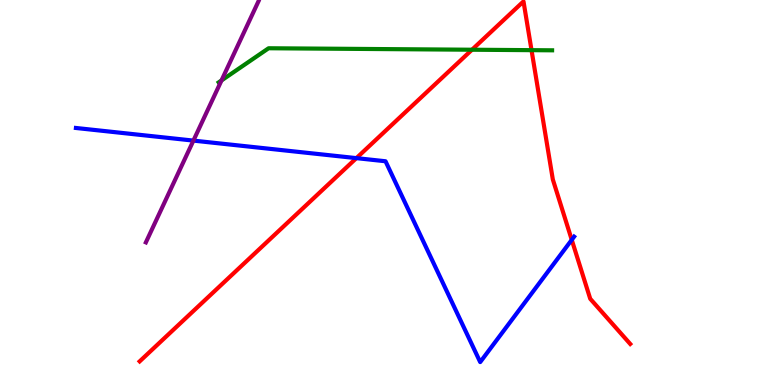[{'lines': ['blue', 'red'], 'intersections': [{'x': 4.6, 'y': 5.89}, {'x': 7.38, 'y': 3.77}]}, {'lines': ['green', 'red'], 'intersections': [{'x': 6.09, 'y': 8.71}, {'x': 6.86, 'y': 8.7}]}, {'lines': ['purple', 'red'], 'intersections': []}, {'lines': ['blue', 'green'], 'intersections': []}, {'lines': ['blue', 'purple'], 'intersections': [{'x': 2.5, 'y': 6.35}]}, {'lines': ['green', 'purple'], 'intersections': [{'x': 2.86, 'y': 7.91}]}]